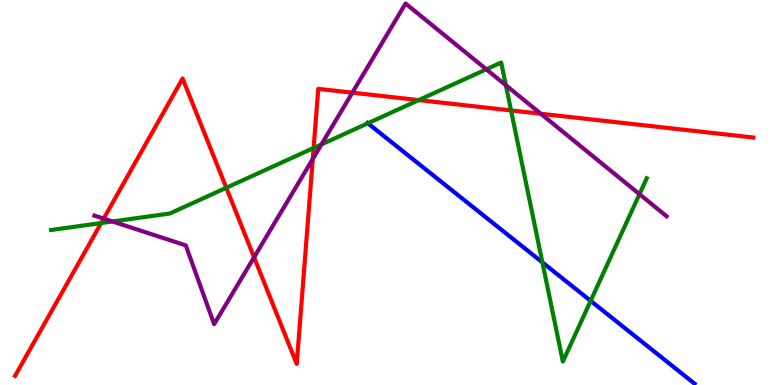[{'lines': ['blue', 'red'], 'intersections': []}, {'lines': ['green', 'red'], 'intersections': [{'x': 1.31, 'y': 4.21}, {'x': 2.92, 'y': 5.12}, {'x': 4.05, 'y': 6.16}, {'x': 5.4, 'y': 7.4}, {'x': 6.59, 'y': 7.13}]}, {'lines': ['purple', 'red'], 'intersections': [{'x': 1.34, 'y': 4.32}, {'x': 3.28, 'y': 3.32}, {'x': 4.04, 'y': 5.87}, {'x': 4.55, 'y': 7.59}, {'x': 6.98, 'y': 7.05}]}, {'lines': ['blue', 'green'], 'intersections': [{'x': 4.75, 'y': 6.8}, {'x': 7.0, 'y': 3.18}, {'x': 7.62, 'y': 2.19}]}, {'lines': ['blue', 'purple'], 'intersections': []}, {'lines': ['green', 'purple'], 'intersections': [{'x': 1.45, 'y': 4.25}, {'x': 4.15, 'y': 6.25}, {'x': 6.27, 'y': 8.2}, {'x': 6.53, 'y': 7.79}, {'x': 8.25, 'y': 4.96}]}]